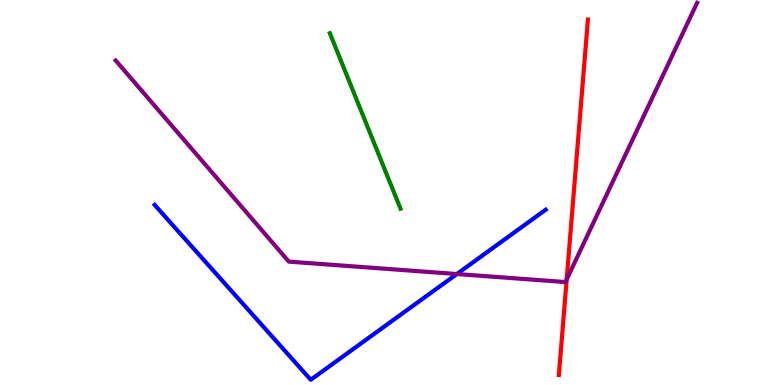[{'lines': ['blue', 'red'], 'intersections': []}, {'lines': ['green', 'red'], 'intersections': []}, {'lines': ['purple', 'red'], 'intersections': [{'x': 7.31, 'y': 2.74}]}, {'lines': ['blue', 'green'], 'intersections': []}, {'lines': ['blue', 'purple'], 'intersections': [{'x': 5.89, 'y': 2.88}]}, {'lines': ['green', 'purple'], 'intersections': []}]